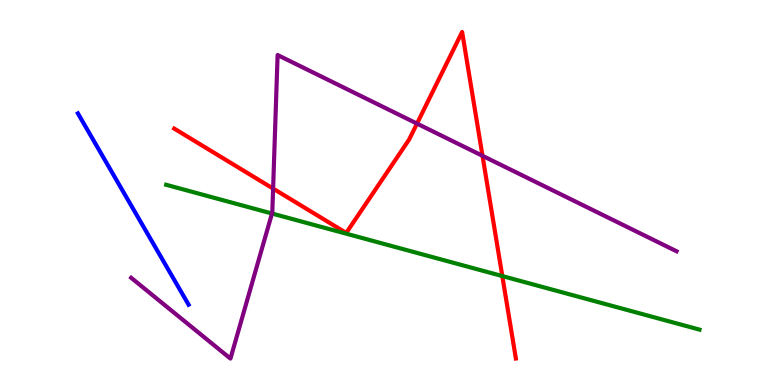[{'lines': ['blue', 'red'], 'intersections': []}, {'lines': ['green', 'red'], 'intersections': [{'x': 6.48, 'y': 2.83}]}, {'lines': ['purple', 'red'], 'intersections': [{'x': 3.52, 'y': 5.1}, {'x': 5.38, 'y': 6.79}, {'x': 6.23, 'y': 5.95}]}, {'lines': ['blue', 'green'], 'intersections': []}, {'lines': ['blue', 'purple'], 'intersections': []}, {'lines': ['green', 'purple'], 'intersections': [{'x': 3.51, 'y': 4.45}]}]